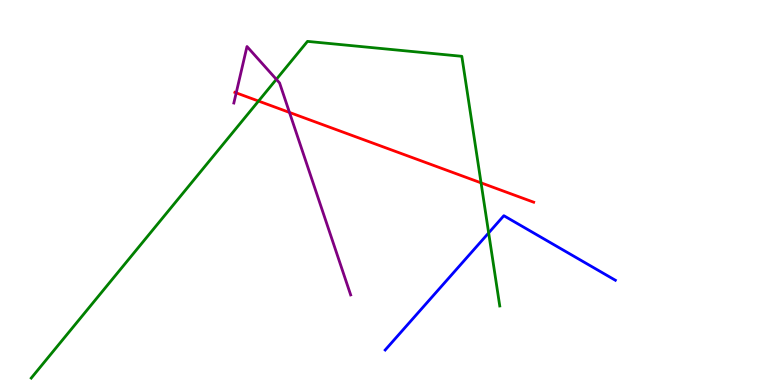[{'lines': ['blue', 'red'], 'intersections': []}, {'lines': ['green', 'red'], 'intersections': [{'x': 3.34, 'y': 7.37}, {'x': 6.21, 'y': 5.25}]}, {'lines': ['purple', 'red'], 'intersections': [{'x': 3.05, 'y': 7.59}, {'x': 3.74, 'y': 7.08}]}, {'lines': ['blue', 'green'], 'intersections': [{'x': 6.31, 'y': 3.95}]}, {'lines': ['blue', 'purple'], 'intersections': []}, {'lines': ['green', 'purple'], 'intersections': [{'x': 3.57, 'y': 7.94}]}]